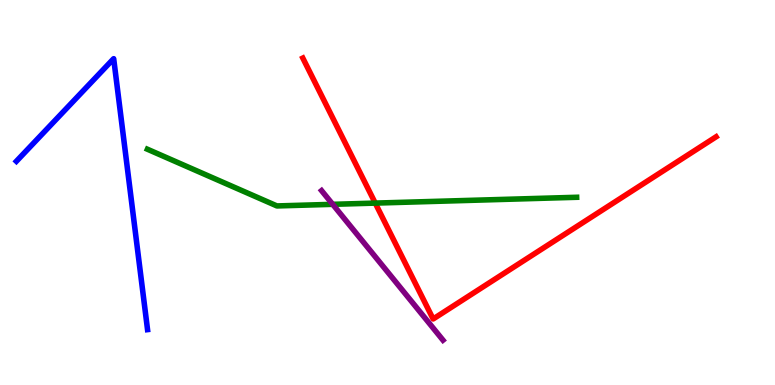[{'lines': ['blue', 'red'], 'intersections': []}, {'lines': ['green', 'red'], 'intersections': [{'x': 4.84, 'y': 4.72}]}, {'lines': ['purple', 'red'], 'intersections': []}, {'lines': ['blue', 'green'], 'intersections': []}, {'lines': ['blue', 'purple'], 'intersections': []}, {'lines': ['green', 'purple'], 'intersections': [{'x': 4.29, 'y': 4.69}]}]